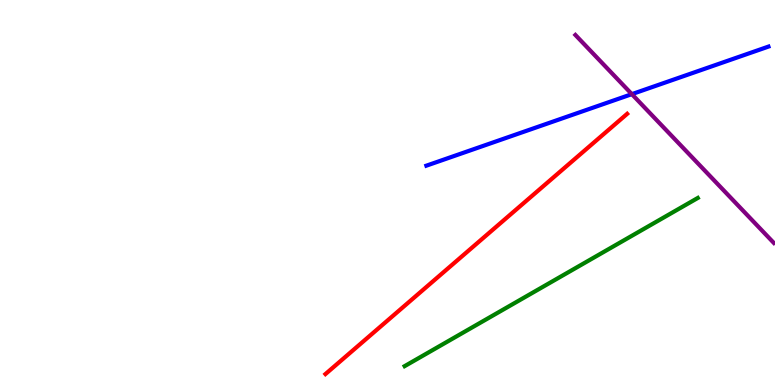[{'lines': ['blue', 'red'], 'intersections': []}, {'lines': ['green', 'red'], 'intersections': []}, {'lines': ['purple', 'red'], 'intersections': []}, {'lines': ['blue', 'green'], 'intersections': []}, {'lines': ['blue', 'purple'], 'intersections': [{'x': 8.15, 'y': 7.55}]}, {'lines': ['green', 'purple'], 'intersections': []}]